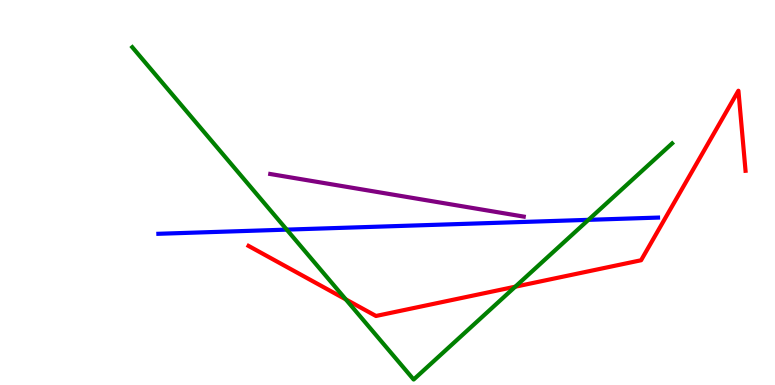[{'lines': ['blue', 'red'], 'intersections': []}, {'lines': ['green', 'red'], 'intersections': [{'x': 4.46, 'y': 2.22}, {'x': 6.65, 'y': 2.55}]}, {'lines': ['purple', 'red'], 'intersections': []}, {'lines': ['blue', 'green'], 'intersections': [{'x': 3.7, 'y': 4.04}, {'x': 7.59, 'y': 4.29}]}, {'lines': ['blue', 'purple'], 'intersections': []}, {'lines': ['green', 'purple'], 'intersections': []}]